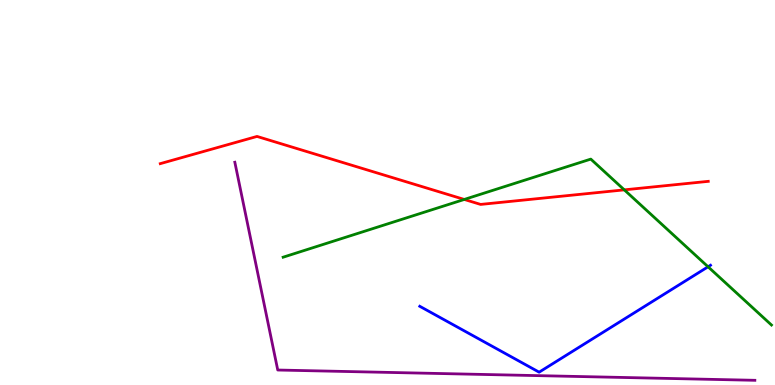[{'lines': ['blue', 'red'], 'intersections': []}, {'lines': ['green', 'red'], 'intersections': [{'x': 5.99, 'y': 4.82}, {'x': 8.06, 'y': 5.07}]}, {'lines': ['purple', 'red'], 'intersections': []}, {'lines': ['blue', 'green'], 'intersections': [{'x': 9.14, 'y': 3.07}]}, {'lines': ['blue', 'purple'], 'intersections': []}, {'lines': ['green', 'purple'], 'intersections': []}]